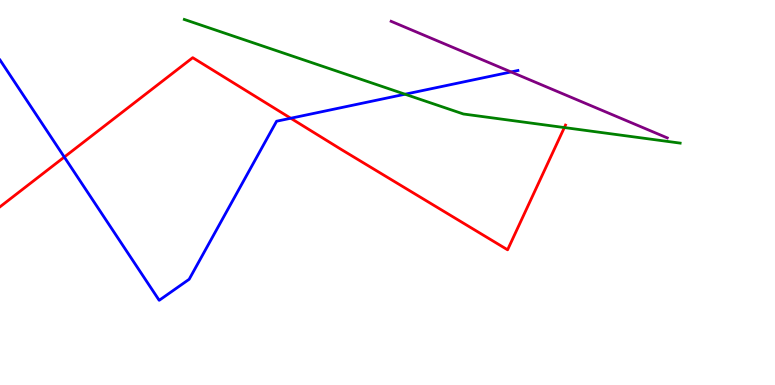[{'lines': ['blue', 'red'], 'intersections': [{'x': 0.83, 'y': 5.92}, {'x': 3.75, 'y': 6.93}]}, {'lines': ['green', 'red'], 'intersections': [{'x': 7.28, 'y': 6.69}]}, {'lines': ['purple', 'red'], 'intersections': []}, {'lines': ['blue', 'green'], 'intersections': [{'x': 5.23, 'y': 7.55}]}, {'lines': ['blue', 'purple'], 'intersections': [{'x': 6.59, 'y': 8.13}]}, {'lines': ['green', 'purple'], 'intersections': []}]